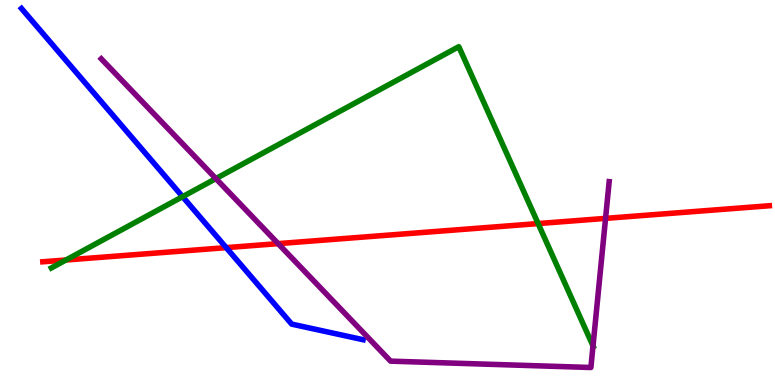[{'lines': ['blue', 'red'], 'intersections': [{'x': 2.92, 'y': 3.57}]}, {'lines': ['green', 'red'], 'intersections': [{'x': 0.851, 'y': 3.25}, {'x': 6.94, 'y': 4.19}]}, {'lines': ['purple', 'red'], 'intersections': [{'x': 3.59, 'y': 3.67}, {'x': 7.81, 'y': 4.33}]}, {'lines': ['blue', 'green'], 'intersections': [{'x': 2.36, 'y': 4.89}]}, {'lines': ['blue', 'purple'], 'intersections': []}, {'lines': ['green', 'purple'], 'intersections': [{'x': 2.79, 'y': 5.36}, {'x': 7.65, 'y': 1.01}]}]